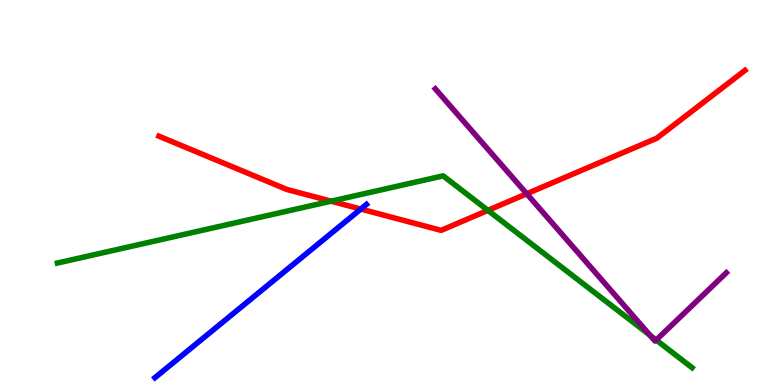[{'lines': ['blue', 'red'], 'intersections': [{'x': 4.66, 'y': 4.57}]}, {'lines': ['green', 'red'], 'intersections': [{'x': 4.27, 'y': 4.77}, {'x': 6.3, 'y': 4.54}]}, {'lines': ['purple', 'red'], 'intersections': [{'x': 6.8, 'y': 4.97}]}, {'lines': ['blue', 'green'], 'intersections': []}, {'lines': ['blue', 'purple'], 'intersections': []}, {'lines': ['green', 'purple'], 'intersections': [{'x': 8.39, 'y': 1.29}, {'x': 8.47, 'y': 1.17}]}]